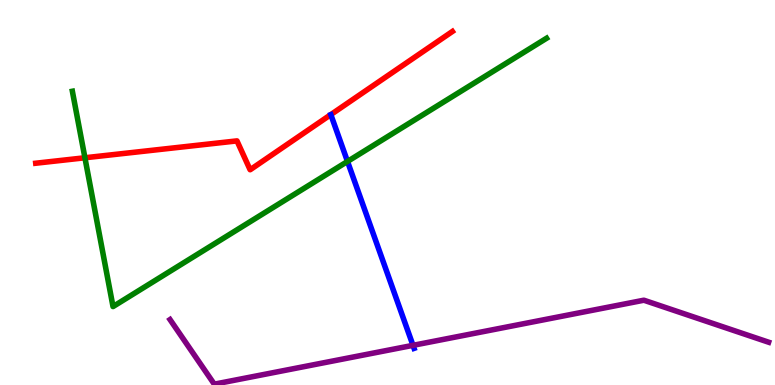[{'lines': ['blue', 'red'], 'intersections': []}, {'lines': ['green', 'red'], 'intersections': [{'x': 1.1, 'y': 5.9}]}, {'lines': ['purple', 'red'], 'intersections': []}, {'lines': ['blue', 'green'], 'intersections': [{'x': 4.48, 'y': 5.81}]}, {'lines': ['blue', 'purple'], 'intersections': [{'x': 5.33, 'y': 1.03}]}, {'lines': ['green', 'purple'], 'intersections': []}]